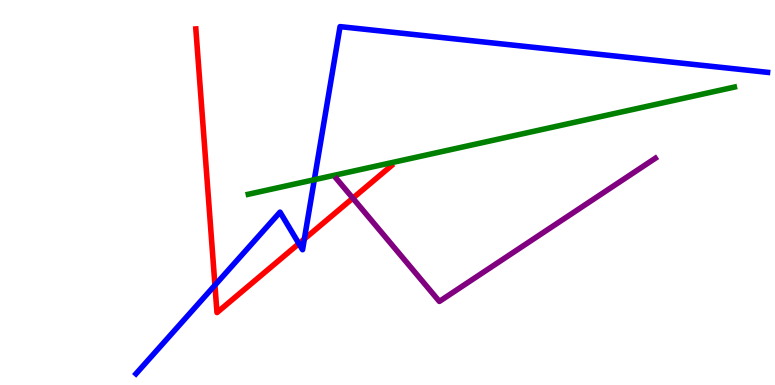[{'lines': ['blue', 'red'], 'intersections': [{'x': 2.77, 'y': 2.59}, {'x': 3.86, 'y': 3.67}, {'x': 3.93, 'y': 3.79}]}, {'lines': ['green', 'red'], 'intersections': []}, {'lines': ['purple', 'red'], 'intersections': [{'x': 4.55, 'y': 4.85}]}, {'lines': ['blue', 'green'], 'intersections': [{'x': 4.06, 'y': 5.33}]}, {'lines': ['blue', 'purple'], 'intersections': []}, {'lines': ['green', 'purple'], 'intersections': []}]